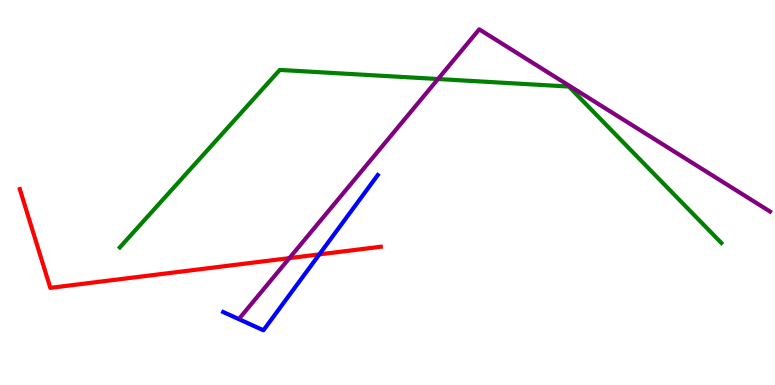[{'lines': ['blue', 'red'], 'intersections': [{'x': 4.12, 'y': 3.39}]}, {'lines': ['green', 'red'], 'intersections': []}, {'lines': ['purple', 'red'], 'intersections': [{'x': 3.73, 'y': 3.3}]}, {'lines': ['blue', 'green'], 'intersections': []}, {'lines': ['blue', 'purple'], 'intersections': []}, {'lines': ['green', 'purple'], 'intersections': [{'x': 5.65, 'y': 7.95}]}]